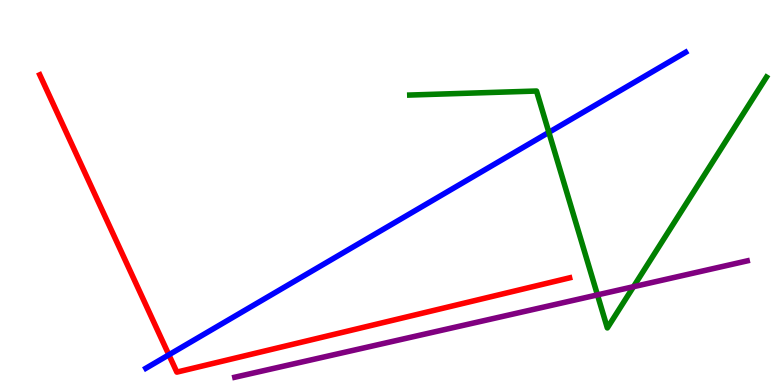[{'lines': ['blue', 'red'], 'intersections': [{'x': 2.18, 'y': 0.784}]}, {'lines': ['green', 'red'], 'intersections': []}, {'lines': ['purple', 'red'], 'intersections': []}, {'lines': ['blue', 'green'], 'intersections': [{'x': 7.08, 'y': 6.56}]}, {'lines': ['blue', 'purple'], 'intersections': []}, {'lines': ['green', 'purple'], 'intersections': [{'x': 7.71, 'y': 2.34}, {'x': 8.17, 'y': 2.55}]}]